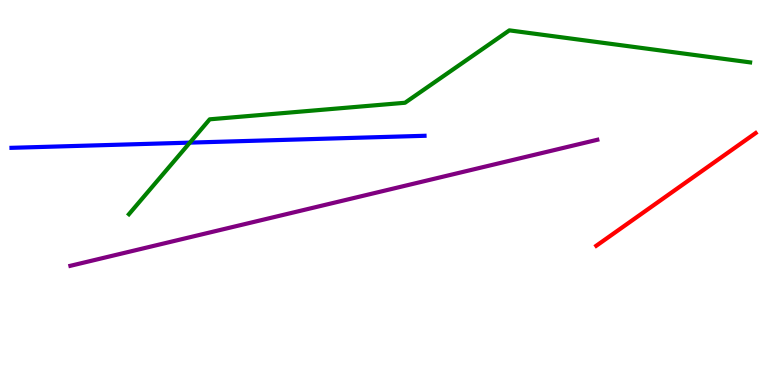[{'lines': ['blue', 'red'], 'intersections': []}, {'lines': ['green', 'red'], 'intersections': []}, {'lines': ['purple', 'red'], 'intersections': []}, {'lines': ['blue', 'green'], 'intersections': [{'x': 2.45, 'y': 6.3}]}, {'lines': ['blue', 'purple'], 'intersections': []}, {'lines': ['green', 'purple'], 'intersections': []}]